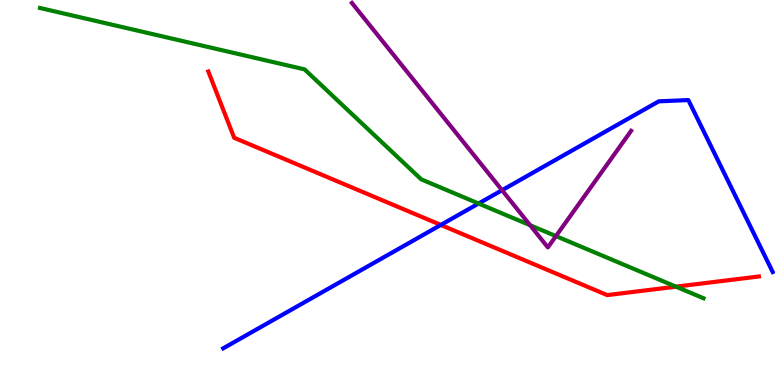[{'lines': ['blue', 'red'], 'intersections': [{'x': 5.69, 'y': 4.16}]}, {'lines': ['green', 'red'], 'intersections': [{'x': 8.72, 'y': 2.55}]}, {'lines': ['purple', 'red'], 'intersections': []}, {'lines': ['blue', 'green'], 'intersections': [{'x': 6.18, 'y': 4.71}]}, {'lines': ['blue', 'purple'], 'intersections': [{'x': 6.48, 'y': 5.06}]}, {'lines': ['green', 'purple'], 'intersections': [{'x': 6.84, 'y': 4.15}, {'x': 7.17, 'y': 3.87}]}]